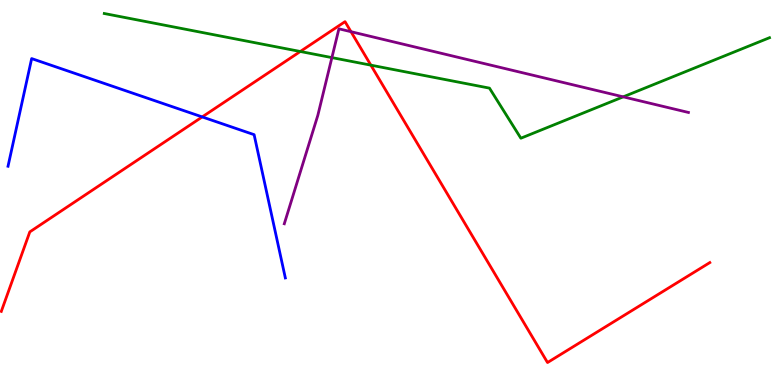[{'lines': ['blue', 'red'], 'intersections': [{'x': 2.61, 'y': 6.96}]}, {'lines': ['green', 'red'], 'intersections': [{'x': 3.87, 'y': 8.66}, {'x': 4.79, 'y': 8.31}]}, {'lines': ['purple', 'red'], 'intersections': [{'x': 4.53, 'y': 9.18}]}, {'lines': ['blue', 'green'], 'intersections': []}, {'lines': ['blue', 'purple'], 'intersections': []}, {'lines': ['green', 'purple'], 'intersections': [{'x': 4.28, 'y': 8.5}, {'x': 8.04, 'y': 7.48}]}]